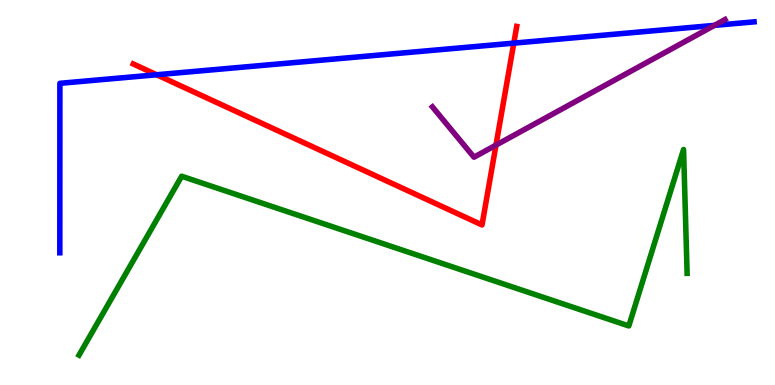[{'lines': ['blue', 'red'], 'intersections': [{'x': 2.02, 'y': 8.06}, {'x': 6.63, 'y': 8.88}]}, {'lines': ['green', 'red'], 'intersections': []}, {'lines': ['purple', 'red'], 'intersections': [{'x': 6.4, 'y': 6.23}]}, {'lines': ['blue', 'green'], 'intersections': []}, {'lines': ['blue', 'purple'], 'intersections': [{'x': 9.22, 'y': 9.34}]}, {'lines': ['green', 'purple'], 'intersections': []}]